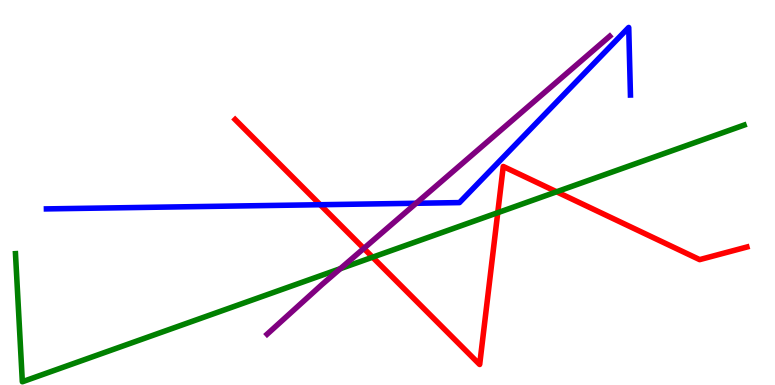[{'lines': ['blue', 'red'], 'intersections': [{'x': 4.13, 'y': 4.68}]}, {'lines': ['green', 'red'], 'intersections': [{'x': 4.81, 'y': 3.32}, {'x': 6.42, 'y': 4.48}, {'x': 7.18, 'y': 5.02}]}, {'lines': ['purple', 'red'], 'intersections': [{'x': 4.69, 'y': 3.55}]}, {'lines': ['blue', 'green'], 'intersections': []}, {'lines': ['blue', 'purple'], 'intersections': [{'x': 5.37, 'y': 4.72}]}, {'lines': ['green', 'purple'], 'intersections': [{'x': 4.39, 'y': 3.02}]}]